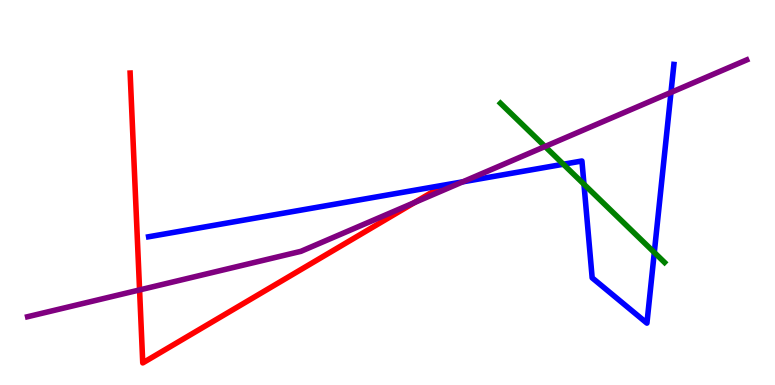[{'lines': ['blue', 'red'], 'intersections': []}, {'lines': ['green', 'red'], 'intersections': []}, {'lines': ['purple', 'red'], 'intersections': [{'x': 1.8, 'y': 2.47}, {'x': 5.35, 'y': 4.74}]}, {'lines': ['blue', 'green'], 'intersections': [{'x': 7.27, 'y': 5.73}, {'x': 7.54, 'y': 5.21}, {'x': 8.44, 'y': 3.44}]}, {'lines': ['blue', 'purple'], 'intersections': [{'x': 5.97, 'y': 5.28}, {'x': 8.66, 'y': 7.6}]}, {'lines': ['green', 'purple'], 'intersections': [{'x': 7.03, 'y': 6.19}]}]